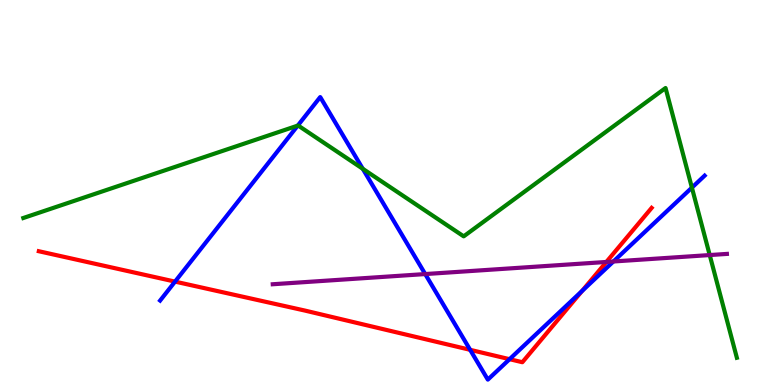[{'lines': ['blue', 'red'], 'intersections': [{'x': 2.26, 'y': 2.69}, {'x': 6.07, 'y': 0.914}, {'x': 6.57, 'y': 0.67}, {'x': 7.51, 'y': 2.44}]}, {'lines': ['green', 'red'], 'intersections': []}, {'lines': ['purple', 'red'], 'intersections': [{'x': 7.82, 'y': 3.2}]}, {'lines': ['blue', 'green'], 'intersections': [{'x': 3.84, 'y': 6.74}, {'x': 4.68, 'y': 5.62}, {'x': 8.93, 'y': 5.13}]}, {'lines': ['blue', 'purple'], 'intersections': [{'x': 5.49, 'y': 2.88}, {'x': 7.91, 'y': 3.21}]}, {'lines': ['green', 'purple'], 'intersections': [{'x': 9.16, 'y': 3.38}]}]